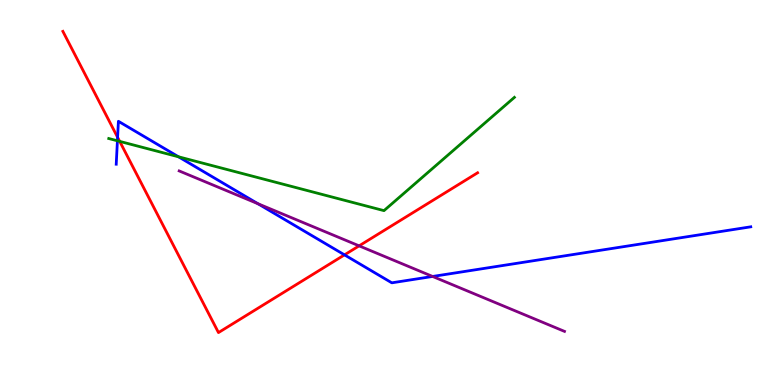[{'lines': ['blue', 'red'], 'intersections': [{'x': 1.52, 'y': 6.43}, {'x': 4.45, 'y': 3.38}]}, {'lines': ['green', 'red'], 'intersections': [{'x': 1.54, 'y': 6.33}]}, {'lines': ['purple', 'red'], 'intersections': [{'x': 4.63, 'y': 3.61}]}, {'lines': ['blue', 'green'], 'intersections': [{'x': 1.52, 'y': 6.34}, {'x': 2.3, 'y': 5.93}]}, {'lines': ['blue', 'purple'], 'intersections': [{'x': 3.33, 'y': 4.71}, {'x': 5.58, 'y': 2.82}]}, {'lines': ['green', 'purple'], 'intersections': []}]